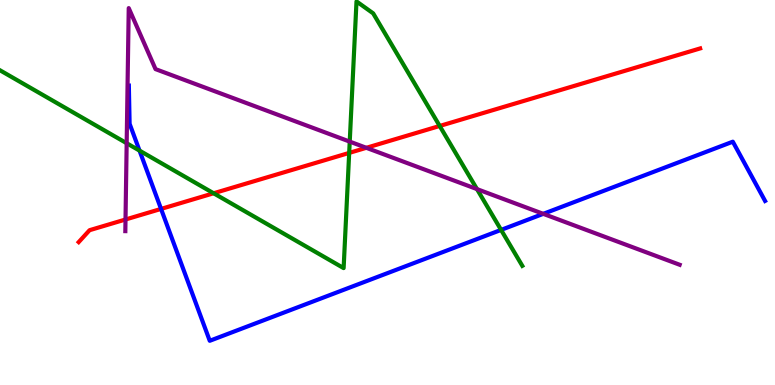[{'lines': ['blue', 'red'], 'intersections': [{'x': 2.08, 'y': 4.57}]}, {'lines': ['green', 'red'], 'intersections': [{'x': 2.76, 'y': 4.98}, {'x': 4.51, 'y': 6.03}, {'x': 5.67, 'y': 6.73}]}, {'lines': ['purple', 'red'], 'intersections': [{'x': 1.62, 'y': 4.3}, {'x': 4.73, 'y': 6.16}]}, {'lines': ['blue', 'green'], 'intersections': [{'x': 1.8, 'y': 6.09}, {'x': 6.47, 'y': 4.03}]}, {'lines': ['blue', 'purple'], 'intersections': [{'x': 7.01, 'y': 4.45}]}, {'lines': ['green', 'purple'], 'intersections': [{'x': 1.63, 'y': 6.28}, {'x': 4.51, 'y': 6.32}, {'x': 6.15, 'y': 5.09}]}]